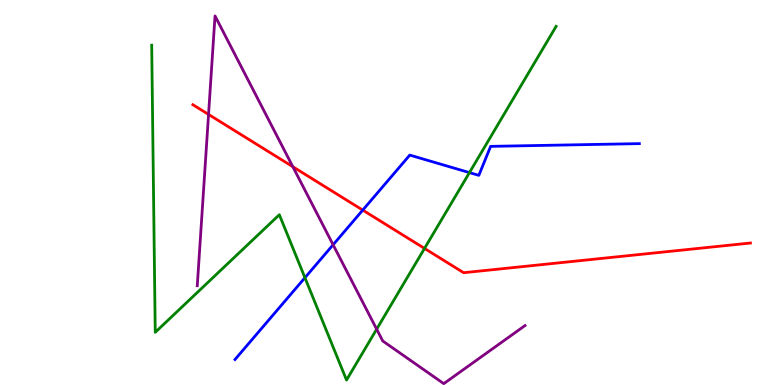[{'lines': ['blue', 'red'], 'intersections': [{'x': 4.68, 'y': 4.54}]}, {'lines': ['green', 'red'], 'intersections': [{'x': 5.48, 'y': 3.55}]}, {'lines': ['purple', 'red'], 'intersections': [{'x': 2.69, 'y': 7.03}, {'x': 3.78, 'y': 5.67}]}, {'lines': ['blue', 'green'], 'intersections': [{'x': 3.93, 'y': 2.79}, {'x': 6.06, 'y': 5.52}]}, {'lines': ['blue', 'purple'], 'intersections': [{'x': 4.3, 'y': 3.64}]}, {'lines': ['green', 'purple'], 'intersections': [{'x': 4.86, 'y': 1.45}]}]